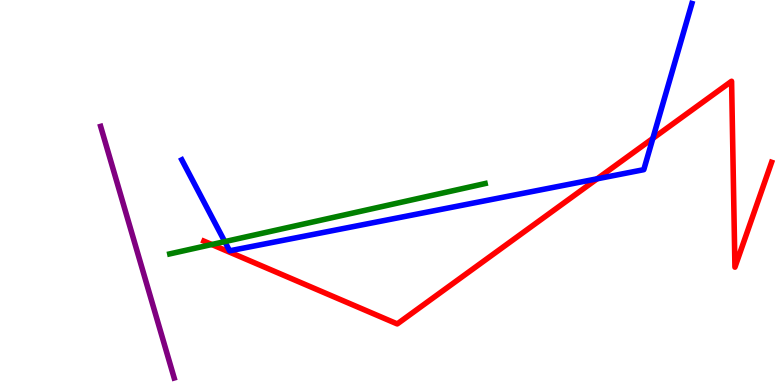[{'lines': ['blue', 'red'], 'intersections': [{'x': 7.71, 'y': 5.36}, {'x': 8.42, 'y': 6.41}]}, {'lines': ['green', 'red'], 'intersections': [{'x': 2.73, 'y': 3.65}]}, {'lines': ['purple', 'red'], 'intersections': []}, {'lines': ['blue', 'green'], 'intersections': [{'x': 2.9, 'y': 3.72}]}, {'lines': ['blue', 'purple'], 'intersections': []}, {'lines': ['green', 'purple'], 'intersections': []}]